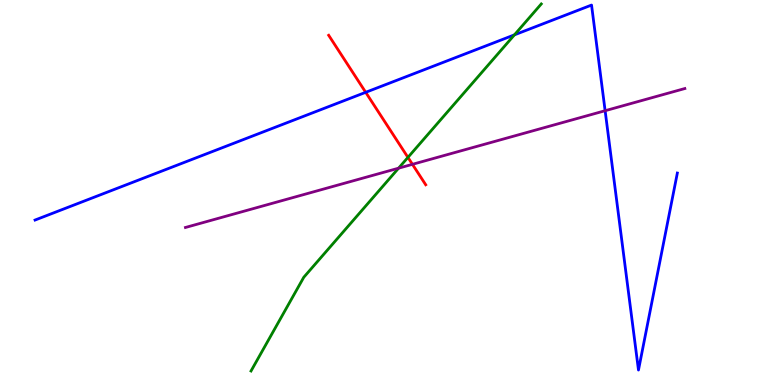[{'lines': ['blue', 'red'], 'intersections': [{'x': 4.72, 'y': 7.6}]}, {'lines': ['green', 'red'], 'intersections': [{'x': 5.26, 'y': 5.91}]}, {'lines': ['purple', 'red'], 'intersections': [{'x': 5.32, 'y': 5.73}]}, {'lines': ['blue', 'green'], 'intersections': [{'x': 6.64, 'y': 9.09}]}, {'lines': ['blue', 'purple'], 'intersections': [{'x': 7.81, 'y': 7.12}]}, {'lines': ['green', 'purple'], 'intersections': [{'x': 5.14, 'y': 5.63}]}]